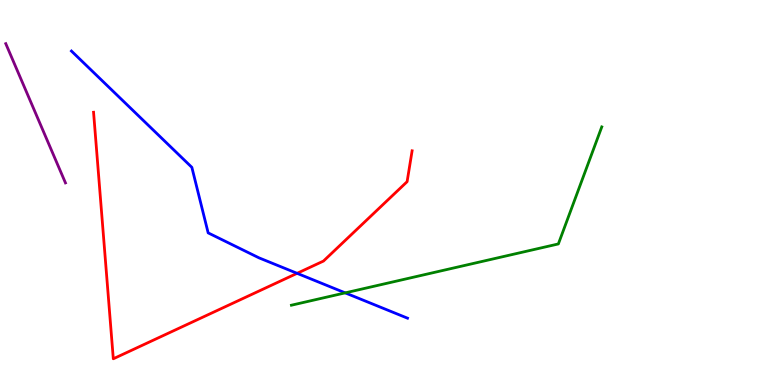[{'lines': ['blue', 'red'], 'intersections': [{'x': 3.83, 'y': 2.9}]}, {'lines': ['green', 'red'], 'intersections': []}, {'lines': ['purple', 'red'], 'intersections': []}, {'lines': ['blue', 'green'], 'intersections': [{'x': 4.45, 'y': 2.39}]}, {'lines': ['blue', 'purple'], 'intersections': []}, {'lines': ['green', 'purple'], 'intersections': []}]